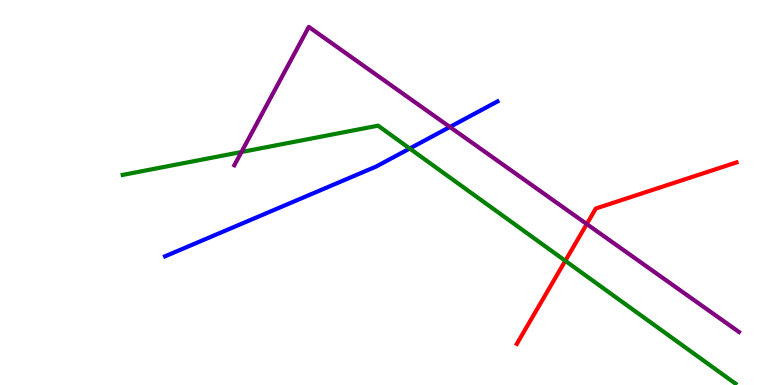[{'lines': ['blue', 'red'], 'intersections': []}, {'lines': ['green', 'red'], 'intersections': [{'x': 7.29, 'y': 3.23}]}, {'lines': ['purple', 'red'], 'intersections': [{'x': 7.57, 'y': 4.18}]}, {'lines': ['blue', 'green'], 'intersections': [{'x': 5.29, 'y': 6.14}]}, {'lines': ['blue', 'purple'], 'intersections': [{'x': 5.8, 'y': 6.7}]}, {'lines': ['green', 'purple'], 'intersections': [{'x': 3.12, 'y': 6.05}]}]